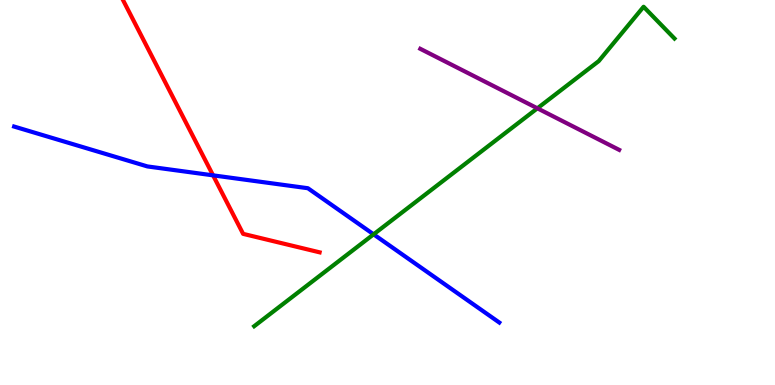[{'lines': ['blue', 'red'], 'intersections': [{'x': 2.75, 'y': 5.45}]}, {'lines': ['green', 'red'], 'intersections': []}, {'lines': ['purple', 'red'], 'intersections': []}, {'lines': ['blue', 'green'], 'intersections': [{'x': 4.82, 'y': 3.91}]}, {'lines': ['blue', 'purple'], 'intersections': []}, {'lines': ['green', 'purple'], 'intersections': [{'x': 6.93, 'y': 7.19}]}]